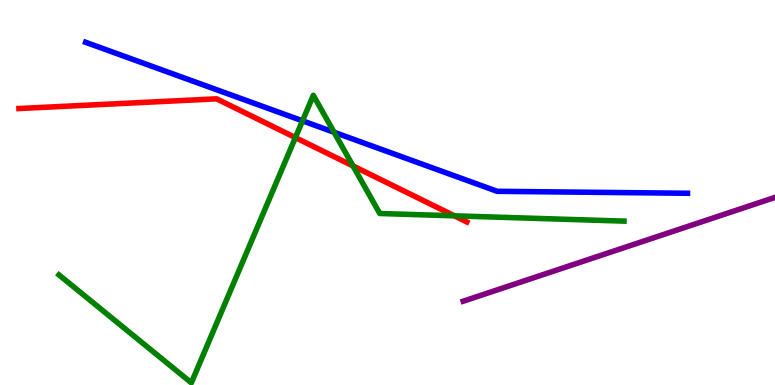[{'lines': ['blue', 'red'], 'intersections': []}, {'lines': ['green', 'red'], 'intersections': [{'x': 3.81, 'y': 6.43}, {'x': 4.56, 'y': 5.69}, {'x': 5.86, 'y': 4.39}]}, {'lines': ['purple', 'red'], 'intersections': []}, {'lines': ['blue', 'green'], 'intersections': [{'x': 3.9, 'y': 6.86}, {'x': 4.31, 'y': 6.56}]}, {'lines': ['blue', 'purple'], 'intersections': []}, {'lines': ['green', 'purple'], 'intersections': []}]